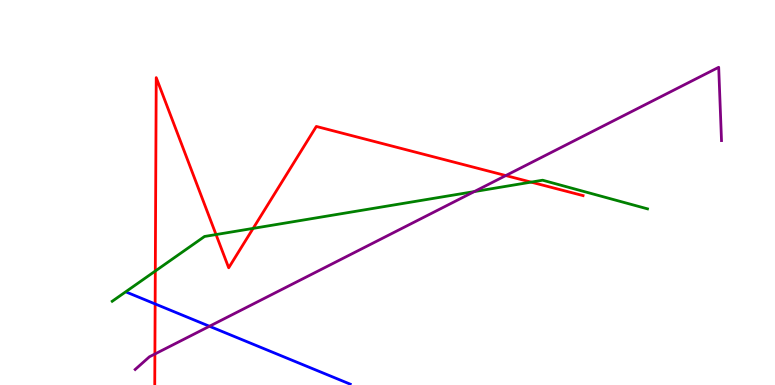[{'lines': ['blue', 'red'], 'intersections': [{'x': 2.0, 'y': 2.11}]}, {'lines': ['green', 'red'], 'intersections': [{'x': 2.0, 'y': 2.96}, {'x': 2.79, 'y': 3.91}, {'x': 3.27, 'y': 4.07}, {'x': 6.85, 'y': 5.27}]}, {'lines': ['purple', 'red'], 'intersections': [{'x': 2.0, 'y': 0.805}, {'x': 6.53, 'y': 5.44}]}, {'lines': ['blue', 'green'], 'intersections': []}, {'lines': ['blue', 'purple'], 'intersections': [{'x': 2.7, 'y': 1.53}]}, {'lines': ['green', 'purple'], 'intersections': [{'x': 6.12, 'y': 5.02}]}]